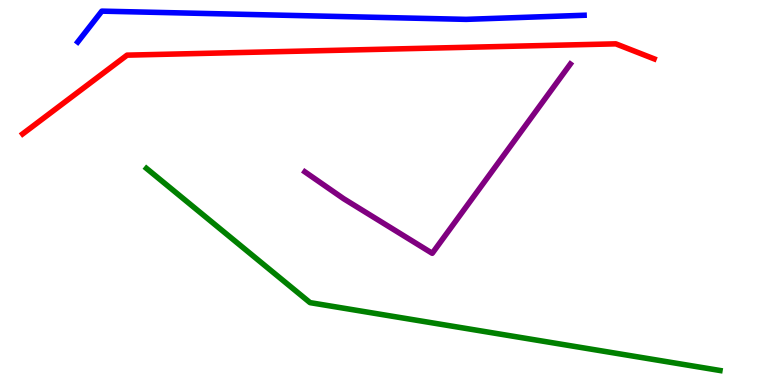[{'lines': ['blue', 'red'], 'intersections': []}, {'lines': ['green', 'red'], 'intersections': []}, {'lines': ['purple', 'red'], 'intersections': []}, {'lines': ['blue', 'green'], 'intersections': []}, {'lines': ['blue', 'purple'], 'intersections': []}, {'lines': ['green', 'purple'], 'intersections': []}]